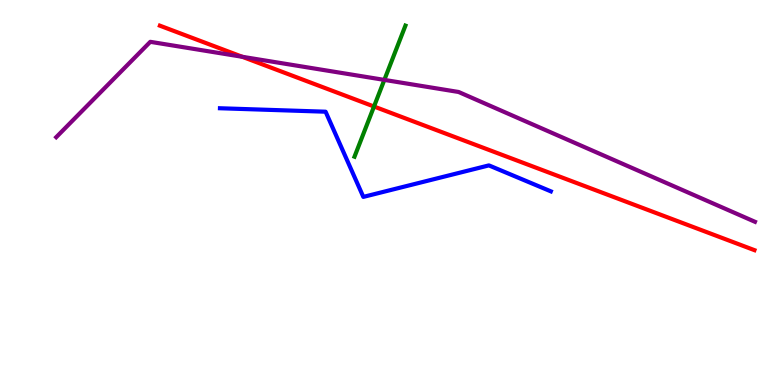[{'lines': ['blue', 'red'], 'intersections': []}, {'lines': ['green', 'red'], 'intersections': [{'x': 4.83, 'y': 7.23}]}, {'lines': ['purple', 'red'], 'intersections': [{'x': 3.13, 'y': 8.53}]}, {'lines': ['blue', 'green'], 'intersections': []}, {'lines': ['blue', 'purple'], 'intersections': []}, {'lines': ['green', 'purple'], 'intersections': [{'x': 4.96, 'y': 7.92}]}]